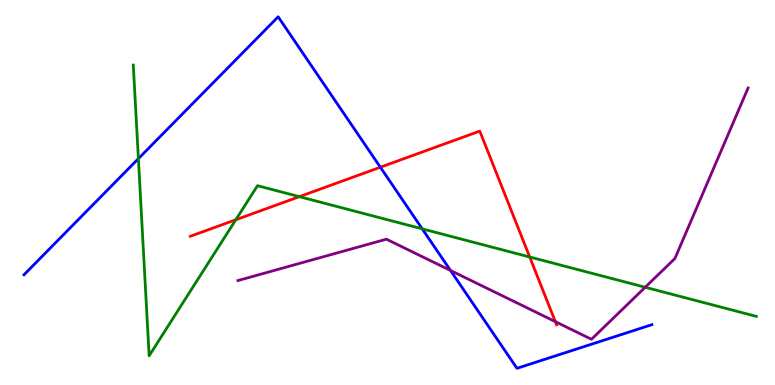[{'lines': ['blue', 'red'], 'intersections': [{'x': 4.91, 'y': 5.66}]}, {'lines': ['green', 'red'], 'intersections': [{'x': 3.04, 'y': 4.29}, {'x': 3.86, 'y': 4.89}, {'x': 6.83, 'y': 3.32}]}, {'lines': ['purple', 'red'], 'intersections': [{'x': 7.17, 'y': 1.65}]}, {'lines': ['blue', 'green'], 'intersections': [{'x': 1.79, 'y': 5.88}, {'x': 5.45, 'y': 4.06}]}, {'lines': ['blue', 'purple'], 'intersections': [{'x': 5.81, 'y': 2.98}]}, {'lines': ['green', 'purple'], 'intersections': [{'x': 8.33, 'y': 2.54}]}]